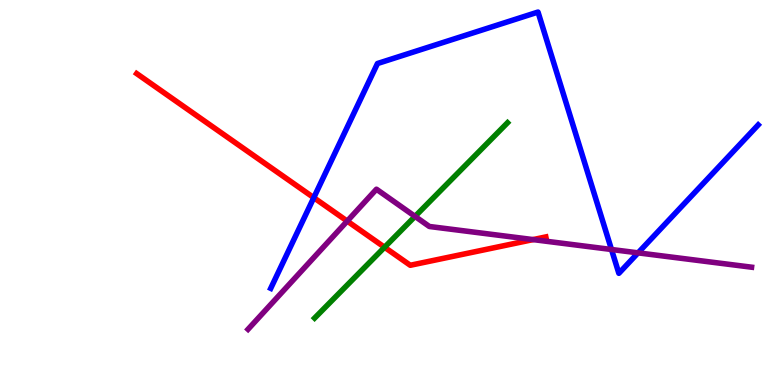[{'lines': ['blue', 'red'], 'intersections': [{'x': 4.05, 'y': 4.87}]}, {'lines': ['green', 'red'], 'intersections': [{'x': 4.96, 'y': 3.58}]}, {'lines': ['purple', 'red'], 'intersections': [{'x': 4.48, 'y': 4.26}, {'x': 6.88, 'y': 3.78}]}, {'lines': ['blue', 'green'], 'intersections': []}, {'lines': ['blue', 'purple'], 'intersections': [{'x': 7.89, 'y': 3.52}, {'x': 8.23, 'y': 3.43}]}, {'lines': ['green', 'purple'], 'intersections': [{'x': 5.36, 'y': 4.38}]}]